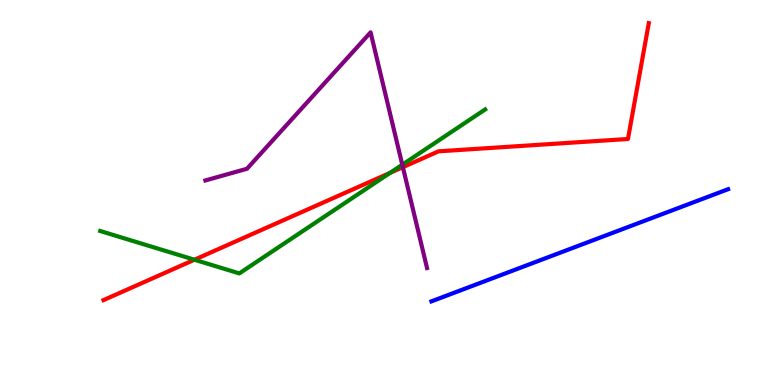[{'lines': ['blue', 'red'], 'intersections': []}, {'lines': ['green', 'red'], 'intersections': [{'x': 2.51, 'y': 3.25}, {'x': 5.03, 'y': 5.51}]}, {'lines': ['purple', 'red'], 'intersections': [{'x': 5.2, 'y': 5.66}]}, {'lines': ['blue', 'green'], 'intersections': []}, {'lines': ['blue', 'purple'], 'intersections': []}, {'lines': ['green', 'purple'], 'intersections': [{'x': 5.19, 'y': 5.72}]}]